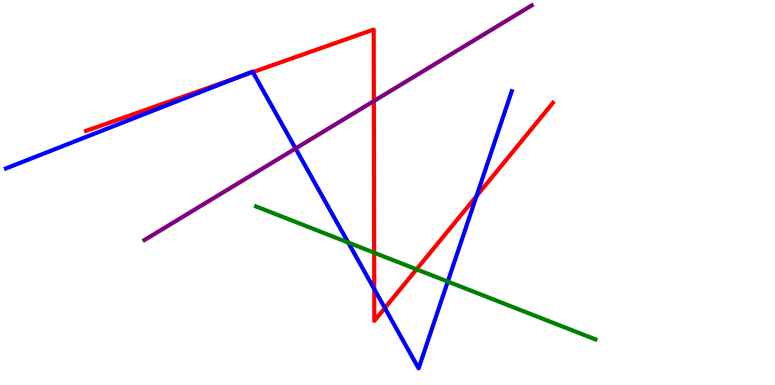[{'lines': ['blue', 'red'], 'intersections': [{'x': 3.05, 'y': 7.98}, {'x': 3.26, 'y': 8.13}, {'x': 4.83, 'y': 2.49}, {'x': 4.97, 'y': 2.0}, {'x': 6.15, 'y': 4.91}]}, {'lines': ['green', 'red'], 'intersections': [{'x': 4.83, 'y': 3.44}, {'x': 5.37, 'y': 3.0}]}, {'lines': ['purple', 'red'], 'intersections': [{'x': 4.82, 'y': 7.37}]}, {'lines': ['blue', 'green'], 'intersections': [{'x': 4.49, 'y': 3.7}, {'x': 5.78, 'y': 2.69}]}, {'lines': ['blue', 'purple'], 'intersections': [{'x': 3.81, 'y': 6.14}]}, {'lines': ['green', 'purple'], 'intersections': []}]